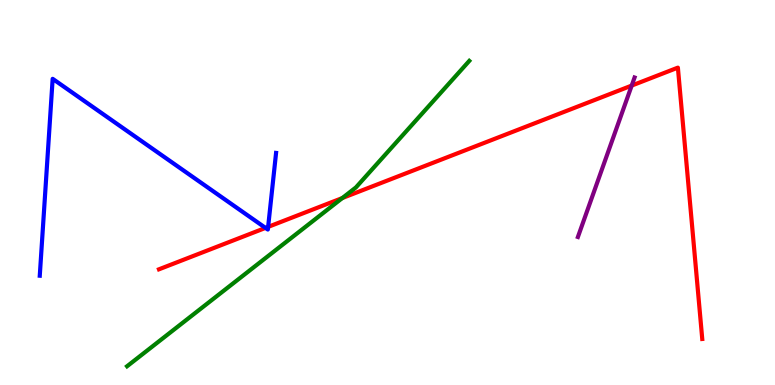[{'lines': ['blue', 'red'], 'intersections': [{'x': 3.43, 'y': 4.08}, {'x': 3.46, 'y': 4.11}]}, {'lines': ['green', 'red'], 'intersections': [{'x': 4.42, 'y': 4.86}]}, {'lines': ['purple', 'red'], 'intersections': [{'x': 8.15, 'y': 7.78}]}, {'lines': ['blue', 'green'], 'intersections': []}, {'lines': ['blue', 'purple'], 'intersections': []}, {'lines': ['green', 'purple'], 'intersections': []}]